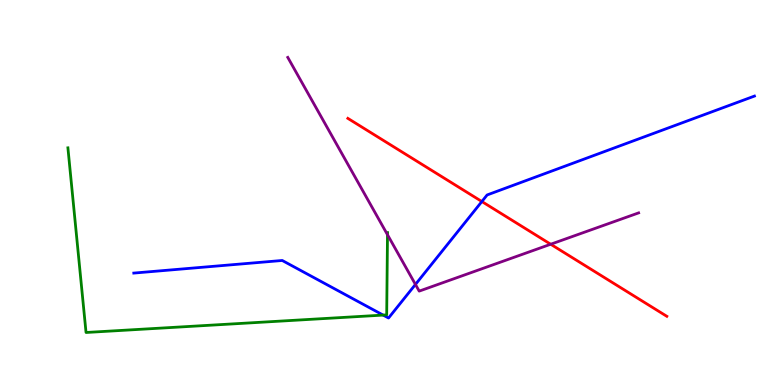[{'lines': ['blue', 'red'], 'intersections': [{'x': 6.22, 'y': 4.77}]}, {'lines': ['green', 'red'], 'intersections': []}, {'lines': ['purple', 'red'], 'intersections': [{'x': 7.11, 'y': 3.66}]}, {'lines': ['blue', 'green'], 'intersections': [{'x': 4.94, 'y': 1.82}]}, {'lines': ['blue', 'purple'], 'intersections': [{'x': 5.36, 'y': 2.61}]}, {'lines': ['green', 'purple'], 'intersections': [{'x': 5.0, 'y': 3.9}]}]